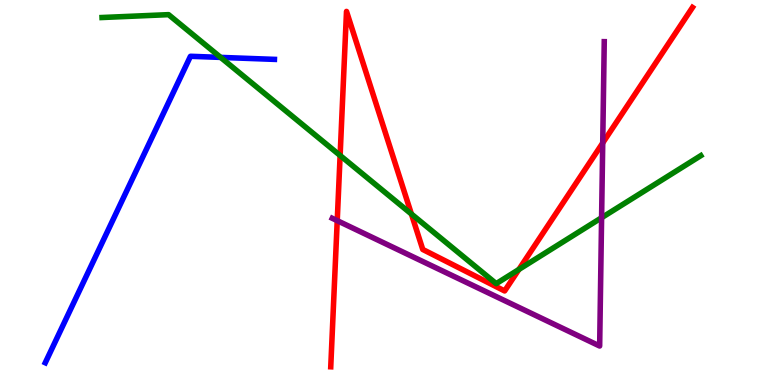[{'lines': ['blue', 'red'], 'intersections': []}, {'lines': ['green', 'red'], 'intersections': [{'x': 4.39, 'y': 5.96}, {'x': 5.31, 'y': 4.44}, {'x': 6.7, 'y': 3.0}]}, {'lines': ['purple', 'red'], 'intersections': [{'x': 4.35, 'y': 4.27}, {'x': 7.78, 'y': 6.29}]}, {'lines': ['blue', 'green'], 'intersections': [{'x': 2.85, 'y': 8.51}]}, {'lines': ['blue', 'purple'], 'intersections': []}, {'lines': ['green', 'purple'], 'intersections': [{'x': 7.76, 'y': 4.35}]}]